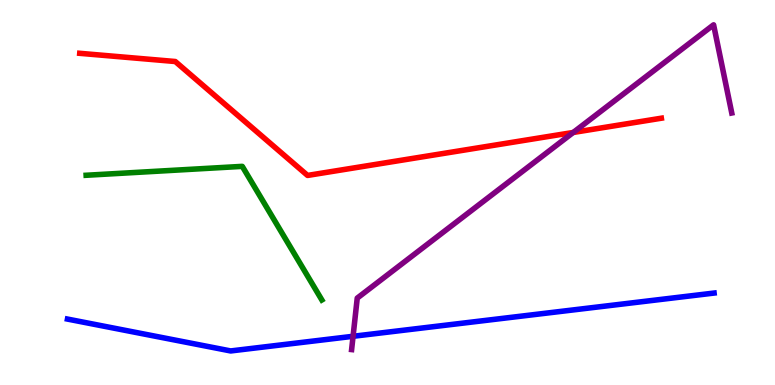[{'lines': ['blue', 'red'], 'intersections': []}, {'lines': ['green', 'red'], 'intersections': []}, {'lines': ['purple', 'red'], 'intersections': [{'x': 7.4, 'y': 6.56}]}, {'lines': ['blue', 'green'], 'intersections': []}, {'lines': ['blue', 'purple'], 'intersections': [{'x': 4.56, 'y': 1.27}]}, {'lines': ['green', 'purple'], 'intersections': []}]